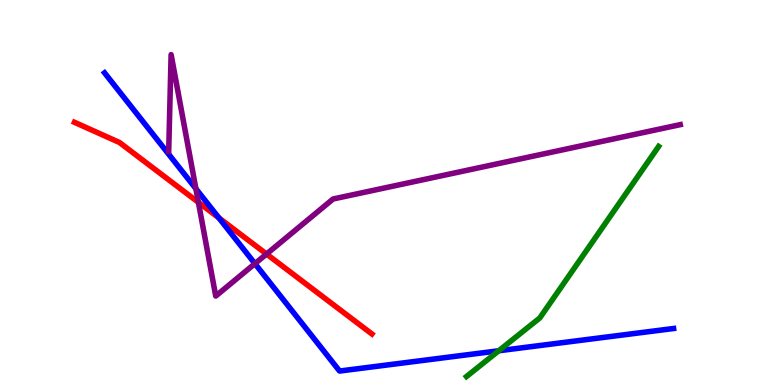[{'lines': ['blue', 'red'], 'intersections': [{'x': 2.82, 'y': 4.34}]}, {'lines': ['green', 'red'], 'intersections': []}, {'lines': ['purple', 'red'], 'intersections': [{'x': 2.56, 'y': 4.74}, {'x': 3.44, 'y': 3.4}]}, {'lines': ['blue', 'green'], 'intersections': [{'x': 6.44, 'y': 0.889}]}, {'lines': ['blue', 'purple'], 'intersections': [{'x': 2.53, 'y': 5.1}, {'x': 3.29, 'y': 3.15}]}, {'lines': ['green', 'purple'], 'intersections': []}]